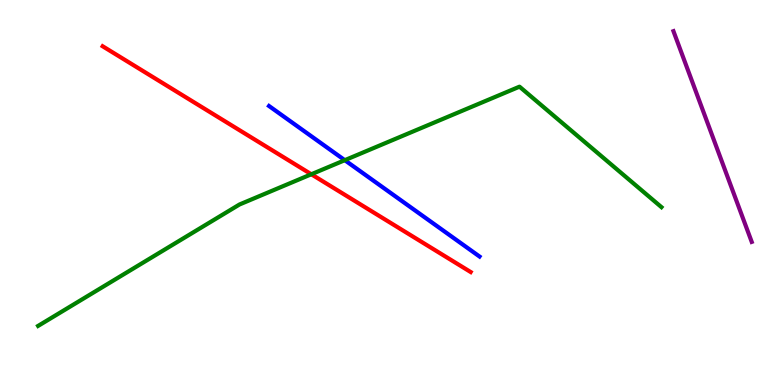[{'lines': ['blue', 'red'], 'intersections': []}, {'lines': ['green', 'red'], 'intersections': [{'x': 4.02, 'y': 5.47}]}, {'lines': ['purple', 'red'], 'intersections': []}, {'lines': ['blue', 'green'], 'intersections': [{'x': 4.45, 'y': 5.84}]}, {'lines': ['blue', 'purple'], 'intersections': []}, {'lines': ['green', 'purple'], 'intersections': []}]